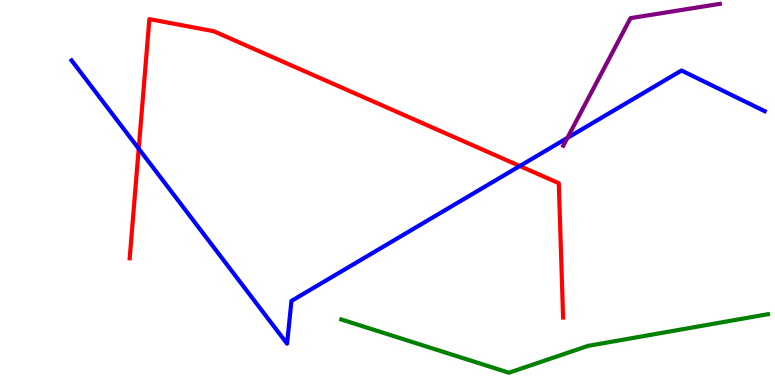[{'lines': ['blue', 'red'], 'intersections': [{'x': 1.79, 'y': 6.14}, {'x': 6.71, 'y': 5.69}]}, {'lines': ['green', 'red'], 'intersections': []}, {'lines': ['purple', 'red'], 'intersections': []}, {'lines': ['blue', 'green'], 'intersections': []}, {'lines': ['blue', 'purple'], 'intersections': [{'x': 7.32, 'y': 6.42}]}, {'lines': ['green', 'purple'], 'intersections': []}]